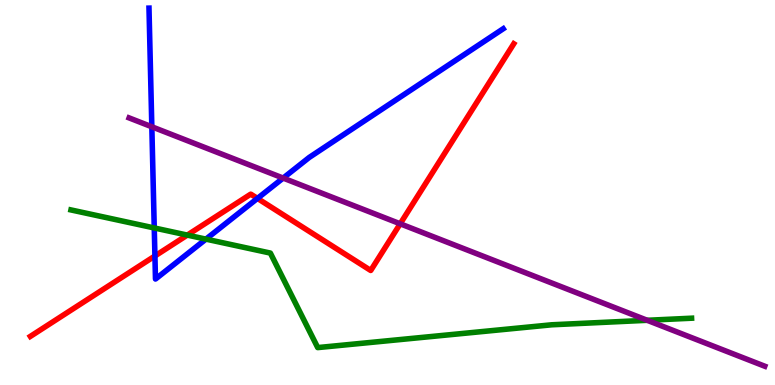[{'lines': ['blue', 'red'], 'intersections': [{'x': 2.0, 'y': 3.35}, {'x': 3.32, 'y': 4.85}]}, {'lines': ['green', 'red'], 'intersections': [{'x': 2.42, 'y': 3.89}]}, {'lines': ['purple', 'red'], 'intersections': [{'x': 5.16, 'y': 4.19}]}, {'lines': ['blue', 'green'], 'intersections': [{'x': 1.99, 'y': 4.08}, {'x': 2.66, 'y': 3.79}]}, {'lines': ['blue', 'purple'], 'intersections': [{'x': 1.96, 'y': 6.71}, {'x': 3.65, 'y': 5.37}]}, {'lines': ['green', 'purple'], 'intersections': [{'x': 8.35, 'y': 1.68}]}]